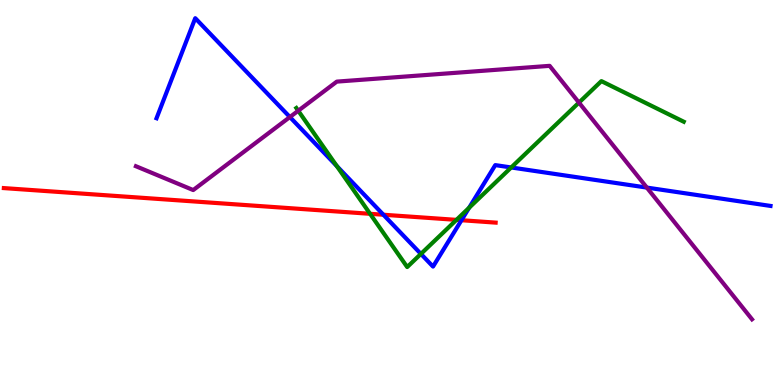[{'lines': ['blue', 'red'], 'intersections': [{'x': 4.95, 'y': 4.42}, {'x': 5.95, 'y': 4.28}]}, {'lines': ['green', 'red'], 'intersections': [{'x': 4.78, 'y': 4.45}, {'x': 5.89, 'y': 4.29}]}, {'lines': ['purple', 'red'], 'intersections': []}, {'lines': ['blue', 'green'], 'intersections': [{'x': 4.35, 'y': 5.69}, {'x': 5.43, 'y': 3.4}, {'x': 6.05, 'y': 4.6}, {'x': 6.6, 'y': 5.65}]}, {'lines': ['blue', 'purple'], 'intersections': [{'x': 3.74, 'y': 6.96}, {'x': 8.35, 'y': 5.13}]}, {'lines': ['green', 'purple'], 'intersections': [{'x': 3.85, 'y': 7.12}, {'x': 7.47, 'y': 7.34}]}]